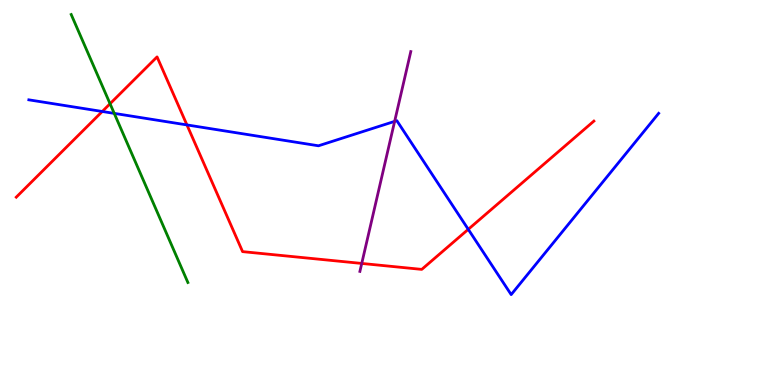[{'lines': ['blue', 'red'], 'intersections': [{'x': 1.32, 'y': 7.1}, {'x': 2.41, 'y': 6.76}, {'x': 6.04, 'y': 4.04}]}, {'lines': ['green', 'red'], 'intersections': [{'x': 1.42, 'y': 7.31}]}, {'lines': ['purple', 'red'], 'intersections': [{'x': 4.67, 'y': 3.16}]}, {'lines': ['blue', 'green'], 'intersections': [{'x': 1.47, 'y': 7.05}]}, {'lines': ['blue', 'purple'], 'intersections': [{'x': 5.09, 'y': 6.85}]}, {'lines': ['green', 'purple'], 'intersections': []}]